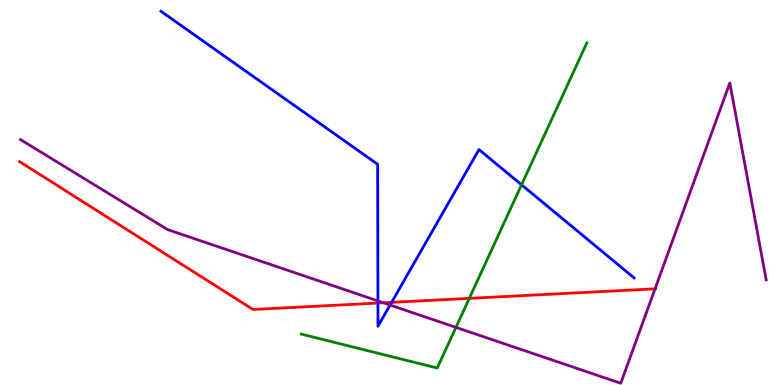[{'lines': ['blue', 'red'], 'intersections': [{'x': 4.88, 'y': 2.13}, {'x': 5.05, 'y': 2.15}]}, {'lines': ['green', 'red'], 'intersections': [{'x': 6.06, 'y': 2.25}]}, {'lines': ['purple', 'red'], 'intersections': [{'x': 4.95, 'y': 2.14}, {'x': 8.45, 'y': 2.5}]}, {'lines': ['blue', 'green'], 'intersections': [{'x': 6.73, 'y': 5.2}]}, {'lines': ['blue', 'purple'], 'intersections': [{'x': 4.88, 'y': 2.18}, {'x': 5.03, 'y': 2.08}]}, {'lines': ['green', 'purple'], 'intersections': [{'x': 5.88, 'y': 1.5}]}]